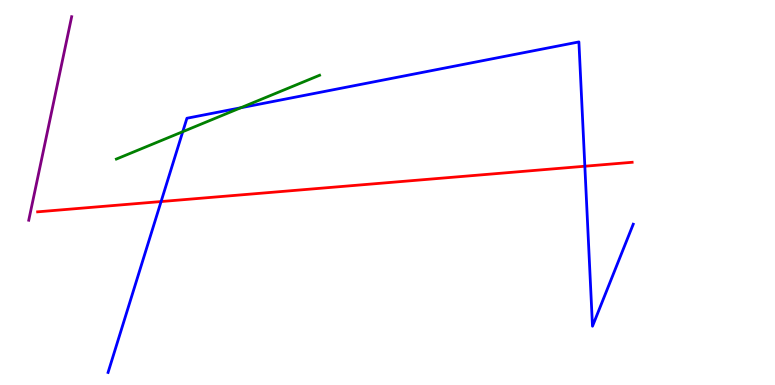[{'lines': ['blue', 'red'], 'intersections': [{'x': 2.08, 'y': 4.76}, {'x': 7.55, 'y': 5.68}]}, {'lines': ['green', 'red'], 'intersections': []}, {'lines': ['purple', 'red'], 'intersections': []}, {'lines': ['blue', 'green'], 'intersections': [{'x': 2.36, 'y': 6.58}, {'x': 3.11, 'y': 7.2}]}, {'lines': ['blue', 'purple'], 'intersections': []}, {'lines': ['green', 'purple'], 'intersections': []}]